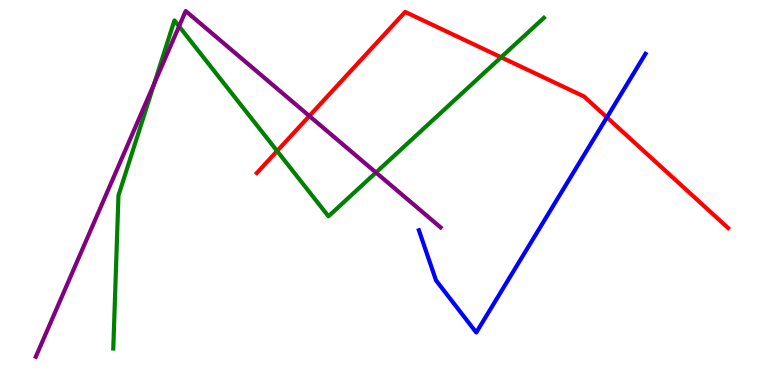[{'lines': ['blue', 'red'], 'intersections': [{'x': 7.83, 'y': 6.95}]}, {'lines': ['green', 'red'], 'intersections': [{'x': 3.58, 'y': 6.08}, {'x': 6.47, 'y': 8.51}]}, {'lines': ['purple', 'red'], 'intersections': [{'x': 3.99, 'y': 6.99}]}, {'lines': ['blue', 'green'], 'intersections': []}, {'lines': ['blue', 'purple'], 'intersections': []}, {'lines': ['green', 'purple'], 'intersections': [{'x': 1.99, 'y': 7.83}, {'x': 2.31, 'y': 9.32}, {'x': 4.85, 'y': 5.52}]}]